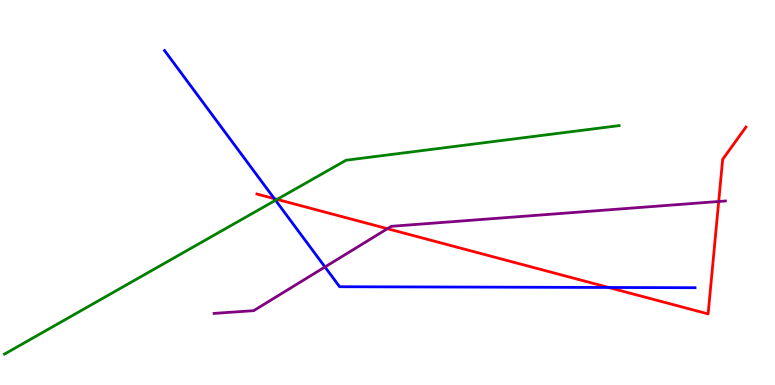[{'lines': ['blue', 'red'], 'intersections': [{'x': 3.54, 'y': 4.84}, {'x': 7.85, 'y': 2.53}]}, {'lines': ['green', 'red'], 'intersections': [{'x': 3.58, 'y': 4.82}]}, {'lines': ['purple', 'red'], 'intersections': [{'x': 5.0, 'y': 4.06}, {'x': 9.27, 'y': 4.77}]}, {'lines': ['blue', 'green'], 'intersections': [{'x': 3.56, 'y': 4.8}]}, {'lines': ['blue', 'purple'], 'intersections': [{'x': 4.19, 'y': 3.07}]}, {'lines': ['green', 'purple'], 'intersections': []}]